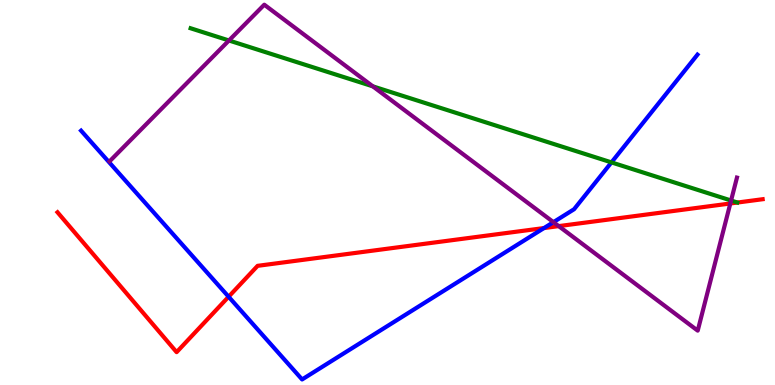[{'lines': ['blue', 'red'], 'intersections': [{'x': 2.95, 'y': 2.29}, {'x': 7.02, 'y': 4.08}]}, {'lines': ['green', 'red'], 'intersections': []}, {'lines': ['purple', 'red'], 'intersections': [{'x': 7.21, 'y': 4.13}, {'x': 9.42, 'y': 4.71}]}, {'lines': ['blue', 'green'], 'intersections': [{'x': 7.89, 'y': 5.78}]}, {'lines': ['blue', 'purple'], 'intersections': [{'x': 7.14, 'y': 4.23}]}, {'lines': ['green', 'purple'], 'intersections': [{'x': 2.95, 'y': 8.95}, {'x': 4.81, 'y': 7.76}, {'x': 9.43, 'y': 4.79}]}]